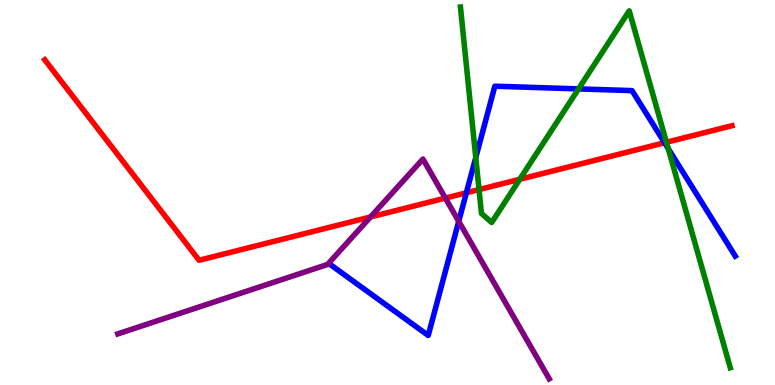[{'lines': ['blue', 'red'], 'intersections': [{'x': 6.02, 'y': 4.99}, {'x': 8.57, 'y': 6.29}]}, {'lines': ['green', 'red'], 'intersections': [{'x': 6.18, 'y': 5.08}, {'x': 6.71, 'y': 5.34}, {'x': 8.6, 'y': 6.3}]}, {'lines': ['purple', 'red'], 'intersections': [{'x': 4.78, 'y': 4.36}, {'x': 5.75, 'y': 4.85}]}, {'lines': ['blue', 'green'], 'intersections': [{'x': 6.14, 'y': 5.91}, {'x': 7.46, 'y': 7.69}, {'x': 8.62, 'y': 6.14}]}, {'lines': ['blue', 'purple'], 'intersections': [{'x': 5.92, 'y': 4.25}]}, {'lines': ['green', 'purple'], 'intersections': []}]